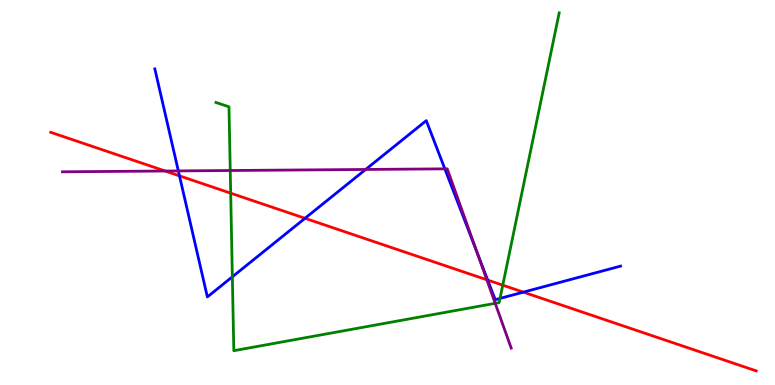[{'lines': ['blue', 'red'], 'intersections': [{'x': 2.32, 'y': 5.43}, {'x': 3.94, 'y': 4.33}, {'x': 6.29, 'y': 2.73}, {'x': 6.75, 'y': 2.41}]}, {'lines': ['green', 'red'], 'intersections': [{'x': 2.98, 'y': 4.98}, {'x': 6.49, 'y': 2.59}]}, {'lines': ['purple', 'red'], 'intersections': [{'x': 2.13, 'y': 5.56}, {'x': 6.28, 'y': 2.73}]}, {'lines': ['blue', 'green'], 'intersections': [{'x': 3.0, 'y': 2.81}, {'x': 6.45, 'y': 2.25}]}, {'lines': ['blue', 'purple'], 'intersections': [{'x': 2.3, 'y': 5.56}, {'x': 4.72, 'y': 5.6}, {'x': 5.74, 'y': 5.61}, {'x': 6.16, 'y': 3.43}]}, {'lines': ['green', 'purple'], 'intersections': [{'x': 2.97, 'y': 5.57}, {'x': 6.39, 'y': 2.12}]}]